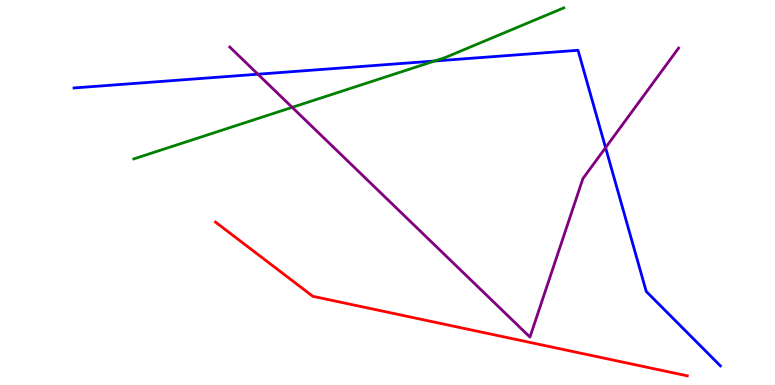[{'lines': ['blue', 'red'], 'intersections': []}, {'lines': ['green', 'red'], 'intersections': []}, {'lines': ['purple', 'red'], 'intersections': []}, {'lines': ['blue', 'green'], 'intersections': [{'x': 5.61, 'y': 8.42}]}, {'lines': ['blue', 'purple'], 'intersections': [{'x': 3.33, 'y': 8.07}, {'x': 7.81, 'y': 6.16}]}, {'lines': ['green', 'purple'], 'intersections': [{'x': 3.77, 'y': 7.21}]}]